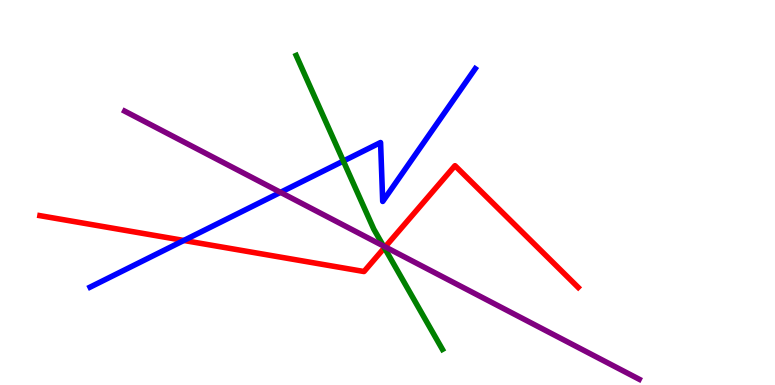[{'lines': ['blue', 'red'], 'intersections': [{'x': 2.37, 'y': 3.75}]}, {'lines': ['green', 'red'], 'intersections': [{'x': 4.96, 'y': 3.56}]}, {'lines': ['purple', 'red'], 'intersections': [{'x': 4.97, 'y': 3.59}]}, {'lines': ['blue', 'green'], 'intersections': [{'x': 4.43, 'y': 5.82}]}, {'lines': ['blue', 'purple'], 'intersections': [{'x': 3.62, 'y': 5.0}]}, {'lines': ['green', 'purple'], 'intersections': [{'x': 4.95, 'y': 3.61}]}]